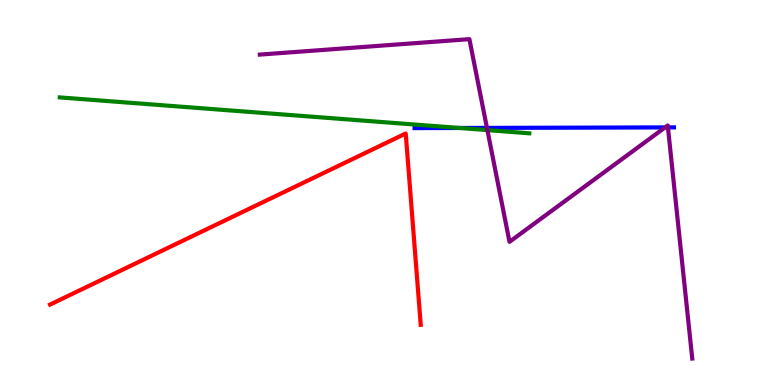[{'lines': ['blue', 'red'], 'intersections': []}, {'lines': ['green', 'red'], 'intersections': []}, {'lines': ['purple', 'red'], 'intersections': []}, {'lines': ['blue', 'green'], 'intersections': [{'x': 5.93, 'y': 6.68}]}, {'lines': ['blue', 'purple'], 'intersections': [{'x': 6.28, 'y': 6.68}, {'x': 8.58, 'y': 6.69}, {'x': 8.62, 'y': 6.69}]}, {'lines': ['green', 'purple'], 'intersections': [{'x': 6.29, 'y': 6.62}]}]